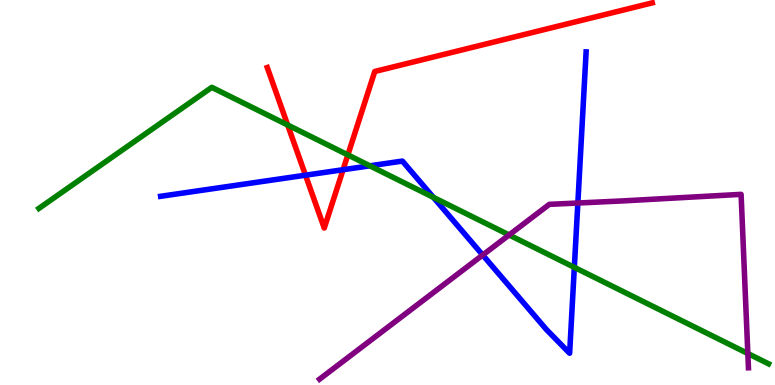[{'lines': ['blue', 'red'], 'intersections': [{'x': 3.94, 'y': 5.45}, {'x': 4.43, 'y': 5.59}]}, {'lines': ['green', 'red'], 'intersections': [{'x': 3.71, 'y': 6.75}, {'x': 4.49, 'y': 5.98}]}, {'lines': ['purple', 'red'], 'intersections': []}, {'lines': ['blue', 'green'], 'intersections': [{'x': 4.77, 'y': 5.69}, {'x': 5.59, 'y': 4.87}, {'x': 7.41, 'y': 3.06}]}, {'lines': ['blue', 'purple'], 'intersections': [{'x': 6.23, 'y': 3.38}, {'x': 7.46, 'y': 4.73}]}, {'lines': ['green', 'purple'], 'intersections': [{'x': 6.57, 'y': 3.9}, {'x': 9.65, 'y': 0.818}]}]